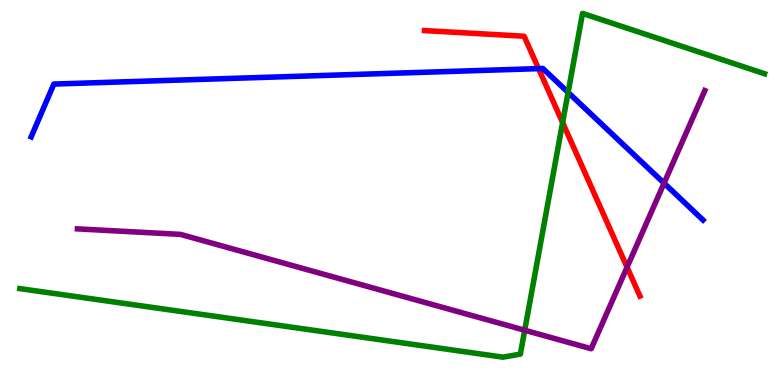[{'lines': ['blue', 'red'], 'intersections': [{'x': 6.95, 'y': 8.22}]}, {'lines': ['green', 'red'], 'intersections': [{'x': 7.26, 'y': 6.82}]}, {'lines': ['purple', 'red'], 'intersections': [{'x': 8.09, 'y': 3.06}]}, {'lines': ['blue', 'green'], 'intersections': [{'x': 7.33, 'y': 7.6}]}, {'lines': ['blue', 'purple'], 'intersections': [{'x': 8.57, 'y': 5.24}]}, {'lines': ['green', 'purple'], 'intersections': [{'x': 6.77, 'y': 1.42}]}]